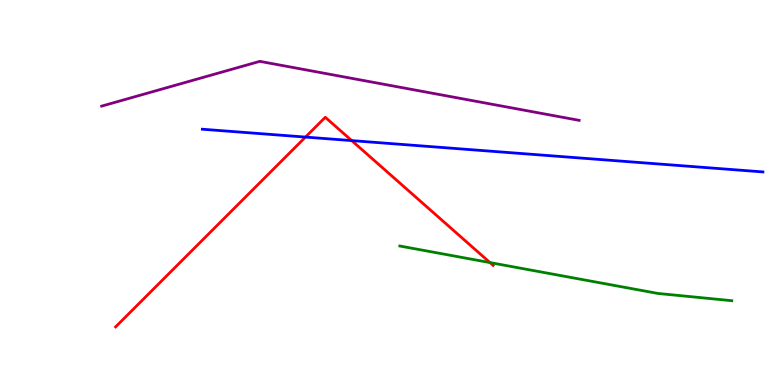[{'lines': ['blue', 'red'], 'intersections': [{'x': 3.94, 'y': 6.44}, {'x': 4.54, 'y': 6.35}]}, {'lines': ['green', 'red'], 'intersections': [{'x': 6.32, 'y': 3.18}]}, {'lines': ['purple', 'red'], 'intersections': []}, {'lines': ['blue', 'green'], 'intersections': []}, {'lines': ['blue', 'purple'], 'intersections': []}, {'lines': ['green', 'purple'], 'intersections': []}]